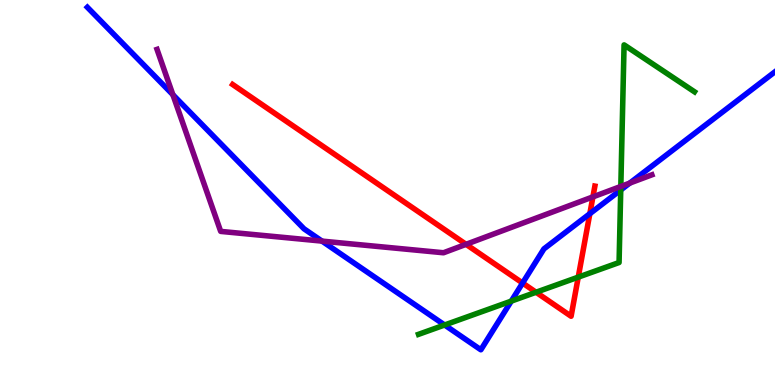[{'lines': ['blue', 'red'], 'intersections': [{'x': 6.74, 'y': 2.65}, {'x': 7.61, 'y': 4.45}]}, {'lines': ['green', 'red'], 'intersections': [{'x': 6.92, 'y': 2.41}, {'x': 7.46, 'y': 2.8}]}, {'lines': ['purple', 'red'], 'intersections': [{'x': 6.01, 'y': 3.65}, {'x': 7.65, 'y': 4.89}]}, {'lines': ['blue', 'green'], 'intersections': [{'x': 5.74, 'y': 1.56}, {'x': 6.6, 'y': 2.18}, {'x': 8.01, 'y': 5.06}]}, {'lines': ['blue', 'purple'], 'intersections': [{'x': 2.23, 'y': 7.54}, {'x': 4.15, 'y': 3.74}, {'x': 8.13, 'y': 5.24}]}, {'lines': ['green', 'purple'], 'intersections': [{'x': 8.01, 'y': 5.16}]}]